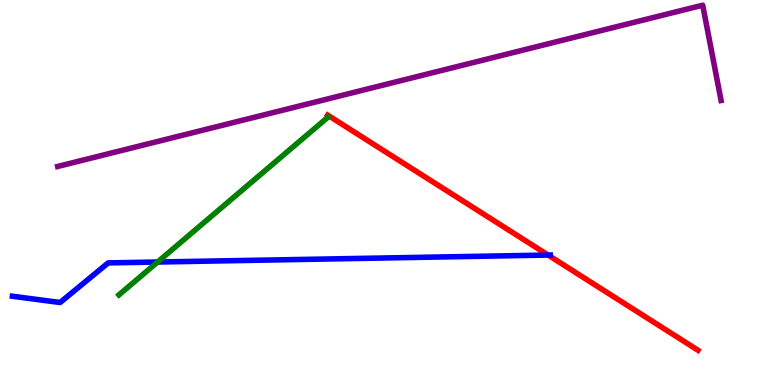[{'lines': ['blue', 'red'], 'intersections': [{'x': 7.07, 'y': 3.38}]}, {'lines': ['green', 'red'], 'intersections': []}, {'lines': ['purple', 'red'], 'intersections': []}, {'lines': ['blue', 'green'], 'intersections': [{'x': 2.03, 'y': 3.19}]}, {'lines': ['blue', 'purple'], 'intersections': []}, {'lines': ['green', 'purple'], 'intersections': []}]